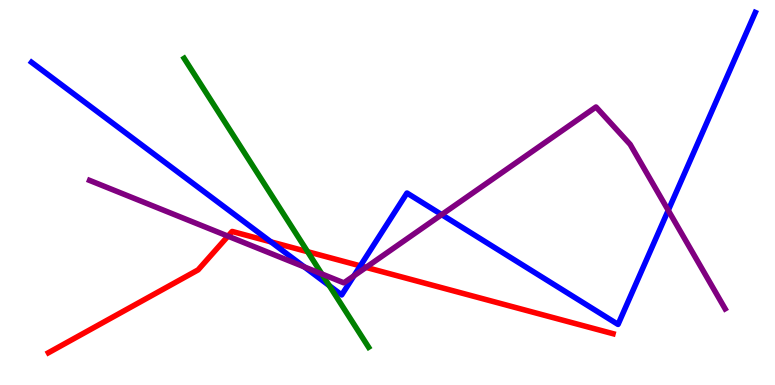[{'lines': ['blue', 'red'], 'intersections': [{'x': 3.5, 'y': 3.72}, {'x': 4.65, 'y': 3.09}]}, {'lines': ['green', 'red'], 'intersections': [{'x': 3.97, 'y': 3.46}]}, {'lines': ['purple', 'red'], 'intersections': [{'x': 2.94, 'y': 3.87}, {'x': 4.72, 'y': 3.05}]}, {'lines': ['blue', 'green'], 'intersections': [{'x': 4.25, 'y': 2.58}]}, {'lines': ['blue', 'purple'], 'intersections': [{'x': 3.93, 'y': 3.07}, {'x': 4.57, 'y': 2.84}, {'x': 5.7, 'y': 4.43}, {'x': 8.62, 'y': 4.54}]}, {'lines': ['green', 'purple'], 'intersections': [{'x': 4.15, 'y': 2.88}]}]